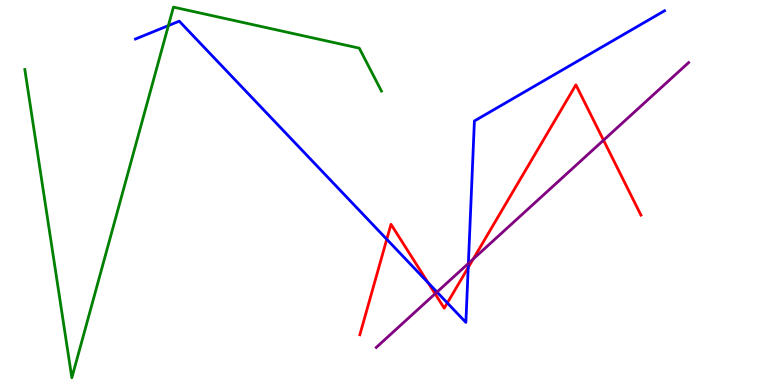[{'lines': ['blue', 'red'], 'intersections': [{'x': 4.99, 'y': 3.78}, {'x': 5.52, 'y': 2.66}, {'x': 5.77, 'y': 2.13}, {'x': 6.04, 'y': 3.05}]}, {'lines': ['green', 'red'], 'intersections': []}, {'lines': ['purple', 'red'], 'intersections': [{'x': 5.61, 'y': 2.37}, {'x': 6.11, 'y': 3.27}, {'x': 7.79, 'y': 6.36}]}, {'lines': ['blue', 'green'], 'intersections': [{'x': 2.17, 'y': 9.34}]}, {'lines': ['blue', 'purple'], 'intersections': [{'x': 5.64, 'y': 2.41}, {'x': 6.04, 'y': 3.16}]}, {'lines': ['green', 'purple'], 'intersections': []}]